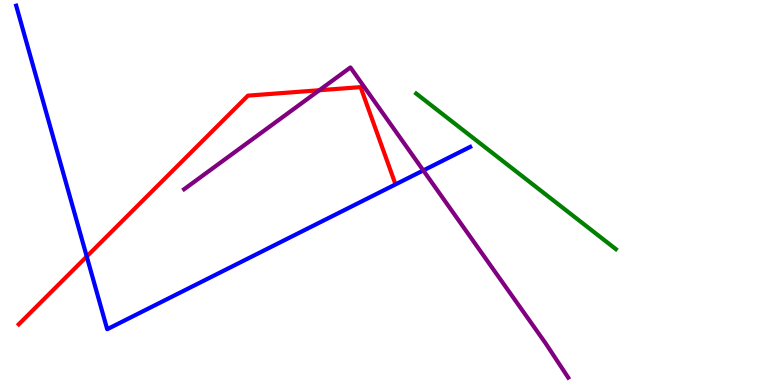[{'lines': ['blue', 'red'], 'intersections': [{'x': 1.12, 'y': 3.34}]}, {'lines': ['green', 'red'], 'intersections': []}, {'lines': ['purple', 'red'], 'intersections': [{'x': 4.12, 'y': 7.66}]}, {'lines': ['blue', 'green'], 'intersections': []}, {'lines': ['blue', 'purple'], 'intersections': [{'x': 5.46, 'y': 5.57}]}, {'lines': ['green', 'purple'], 'intersections': []}]